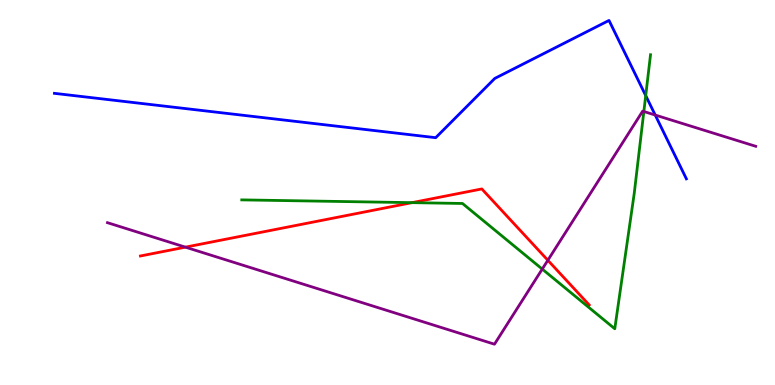[{'lines': ['blue', 'red'], 'intersections': []}, {'lines': ['green', 'red'], 'intersections': [{'x': 5.32, 'y': 4.74}]}, {'lines': ['purple', 'red'], 'intersections': [{'x': 2.39, 'y': 3.58}, {'x': 7.07, 'y': 3.24}]}, {'lines': ['blue', 'green'], 'intersections': [{'x': 8.33, 'y': 7.52}]}, {'lines': ['blue', 'purple'], 'intersections': [{'x': 8.45, 'y': 7.01}]}, {'lines': ['green', 'purple'], 'intersections': [{'x': 7.0, 'y': 3.01}, {'x': 8.31, 'y': 7.1}]}]